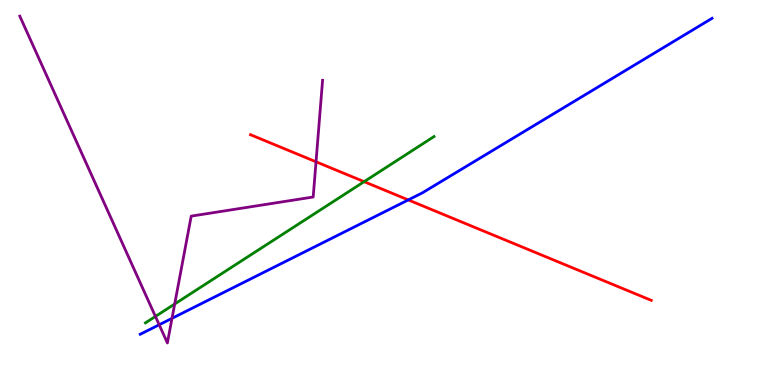[{'lines': ['blue', 'red'], 'intersections': [{'x': 5.27, 'y': 4.81}]}, {'lines': ['green', 'red'], 'intersections': [{'x': 4.7, 'y': 5.28}]}, {'lines': ['purple', 'red'], 'intersections': [{'x': 4.08, 'y': 5.8}]}, {'lines': ['blue', 'green'], 'intersections': []}, {'lines': ['blue', 'purple'], 'intersections': [{'x': 2.05, 'y': 1.56}, {'x': 2.22, 'y': 1.73}]}, {'lines': ['green', 'purple'], 'intersections': [{'x': 2.01, 'y': 1.78}, {'x': 2.25, 'y': 2.1}]}]